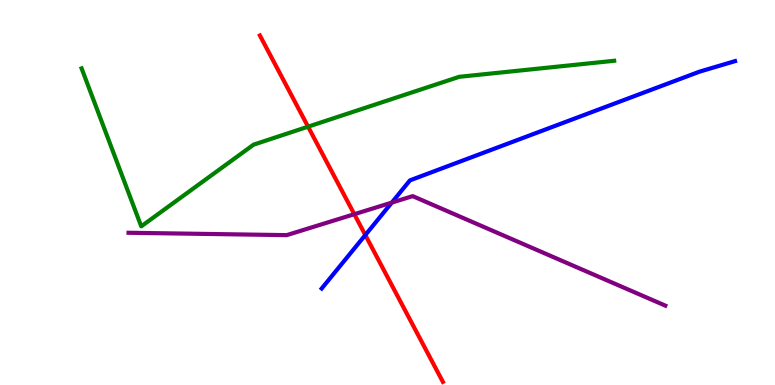[{'lines': ['blue', 'red'], 'intersections': [{'x': 4.71, 'y': 3.89}]}, {'lines': ['green', 'red'], 'intersections': [{'x': 3.98, 'y': 6.71}]}, {'lines': ['purple', 'red'], 'intersections': [{'x': 4.57, 'y': 4.44}]}, {'lines': ['blue', 'green'], 'intersections': []}, {'lines': ['blue', 'purple'], 'intersections': [{'x': 5.06, 'y': 4.74}]}, {'lines': ['green', 'purple'], 'intersections': []}]